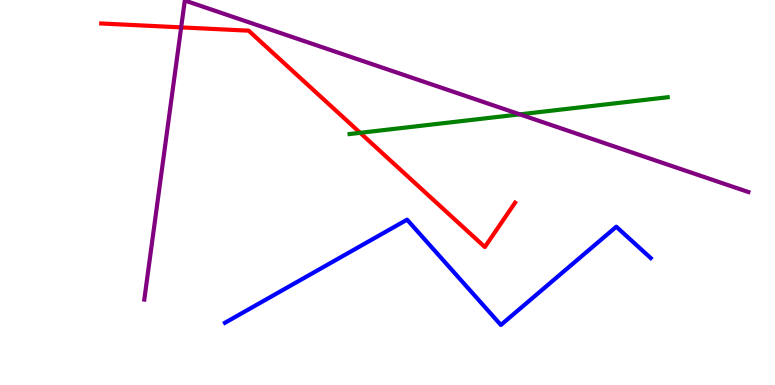[{'lines': ['blue', 'red'], 'intersections': []}, {'lines': ['green', 'red'], 'intersections': [{'x': 4.65, 'y': 6.55}]}, {'lines': ['purple', 'red'], 'intersections': [{'x': 2.34, 'y': 9.29}]}, {'lines': ['blue', 'green'], 'intersections': []}, {'lines': ['blue', 'purple'], 'intersections': []}, {'lines': ['green', 'purple'], 'intersections': [{'x': 6.71, 'y': 7.03}]}]